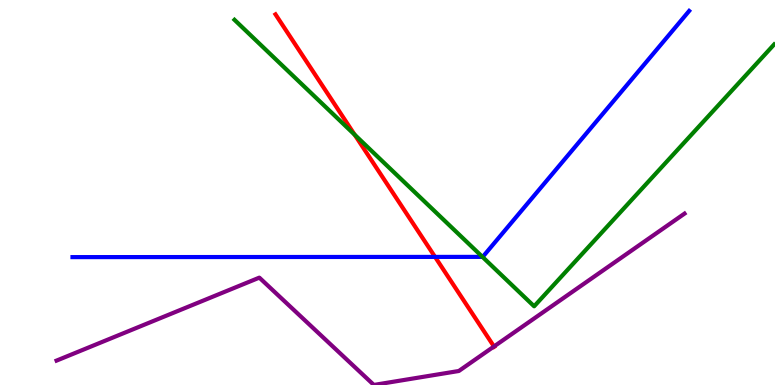[{'lines': ['blue', 'red'], 'intersections': [{'x': 5.61, 'y': 3.33}]}, {'lines': ['green', 'red'], 'intersections': [{'x': 4.58, 'y': 6.5}]}, {'lines': ['purple', 'red'], 'intersections': [{'x': 6.37, 'y': 1.0}]}, {'lines': ['blue', 'green'], 'intersections': [{'x': 6.23, 'y': 3.33}]}, {'lines': ['blue', 'purple'], 'intersections': []}, {'lines': ['green', 'purple'], 'intersections': []}]